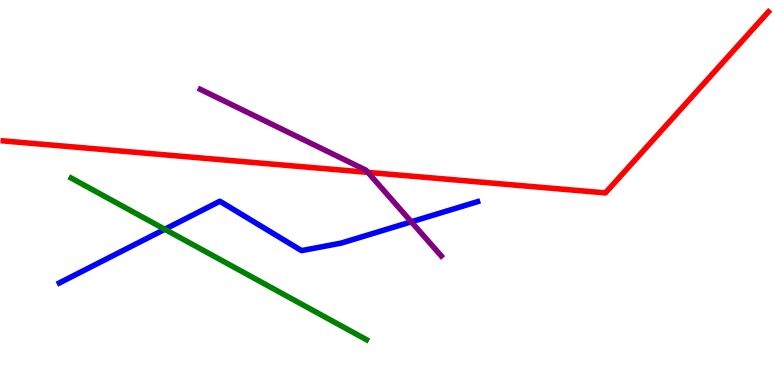[{'lines': ['blue', 'red'], 'intersections': []}, {'lines': ['green', 'red'], 'intersections': []}, {'lines': ['purple', 'red'], 'intersections': [{'x': 4.75, 'y': 5.52}]}, {'lines': ['blue', 'green'], 'intersections': [{'x': 2.13, 'y': 4.04}]}, {'lines': ['blue', 'purple'], 'intersections': [{'x': 5.31, 'y': 4.24}]}, {'lines': ['green', 'purple'], 'intersections': []}]